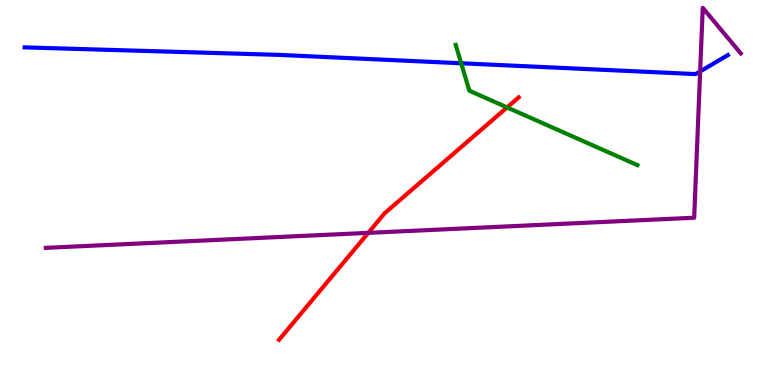[{'lines': ['blue', 'red'], 'intersections': []}, {'lines': ['green', 'red'], 'intersections': [{'x': 6.54, 'y': 7.21}]}, {'lines': ['purple', 'red'], 'intersections': [{'x': 4.75, 'y': 3.95}]}, {'lines': ['blue', 'green'], 'intersections': [{'x': 5.95, 'y': 8.36}]}, {'lines': ['blue', 'purple'], 'intersections': [{'x': 9.03, 'y': 8.15}]}, {'lines': ['green', 'purple'], 'intersections': []}]